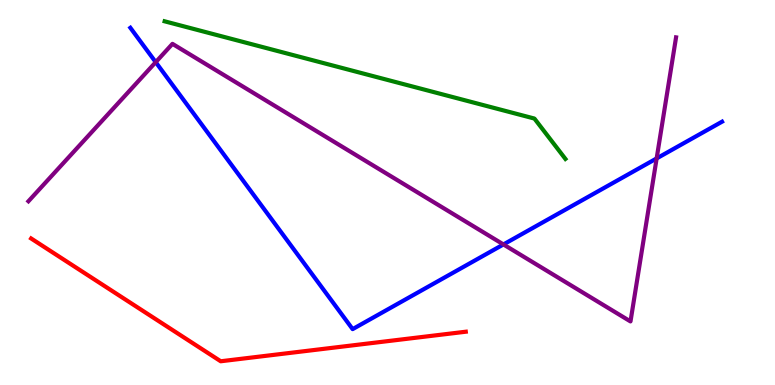[{'lines': ['blue', 'red'], 'intersections': []}, {'lines': ['green', 'red'], 'intersections': []}, {'lines': ['purple', 'red'], 'intersections': []}, {'lines': ['blue', 'green'], 'intersections': []}, {'lines': ['blue', 'purple'], 'intersections': [{'x': 2.01, 'y': 8.39}, {'x': 6.5, 'y': 3.65}, {'x': 8.47, 'y': 5.89}]}, {'lines': ['green', 'purple'], 'intersections': []}]